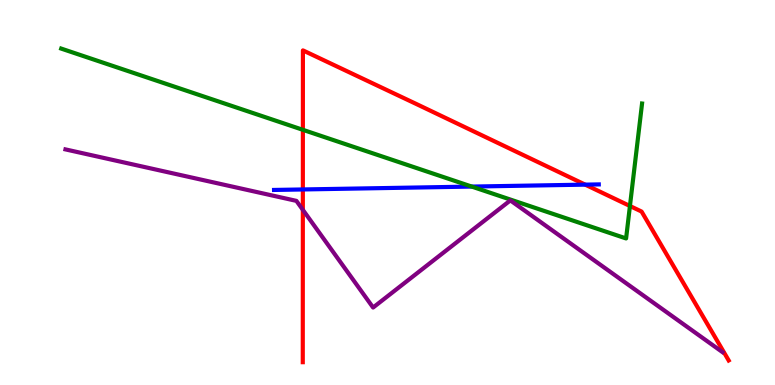[{'lines': ['blue', 'red'], 'intersections': [{'x': 3.91, 'y': 5.08}, {'x': 7.55, 'y': 5.2}]}, {'lines': ['green', 'red'], 'intersections': [{'x': 3.91, 'y': 6.63}, {'x': 8.13, 'y': 4.65}]}, {'lines': ['purple', 'red'], 'intersections': [{'x': 3.91, 'y': 4.55}]}, {'lines': ['blue', 'green'], 'intersections': [{'x': 6.09, 'y': 5.15}]}, {'lines': ['blue', 'purple'], 'intersections': []}, {'lines': ['green', 'purple'], 'intersections': []}]